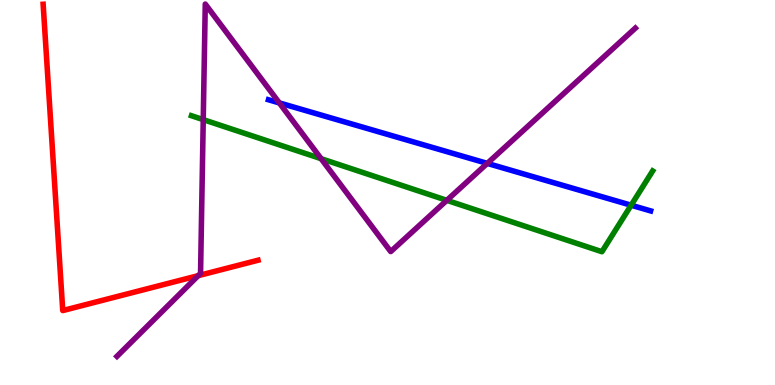[{'lines': ['blue', 'red'], 'intersections': []}, {'lines': ['green', 'red'], 'intersections': []}, {'lines': ['purple', 'red'], 'intersections': [{'x': 2.56, 'y': 2.84}]}, {'lines': ['blue', 'green'], 'intersections': [{'x': 8.14, 'y': 4.67}]}, {'lines': ['blue', 'purple'], 'intersections': [{'x': 3.6, 'y': 7.33}, {'x': 6.29, 'y': 5.76}]}, {'lines': ['green', 'purple'], 'intersections': [{'x': 2.62, 'y': 6.89}, {'x': 4.14, 'y': 5.88}, {'x': 5.77, 'y': 4.8}]}]